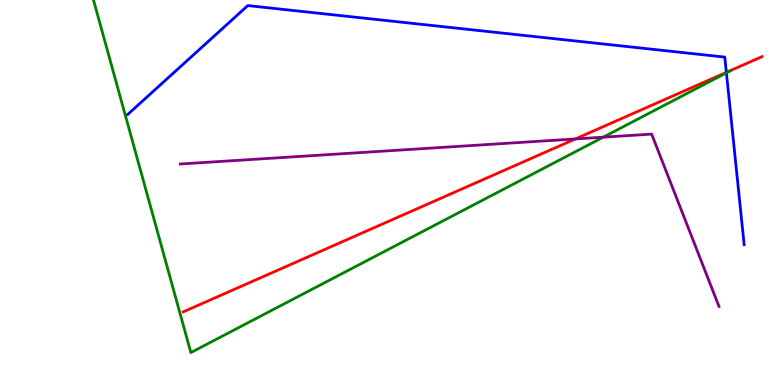[{'lines': ['blue', 'red'], 'intersections': [{'x': 9.37, 'y': 8.12}]}, {'lines': ['green', 'red'], 'intersections': []}, {'lines': ['purple', 'red'], 'intersections': [{'x': 7.42, 'y': 6.39}]}, {'lines': ['blue', 'green'], 'intersections': [{'x': 9.37, 'y': 8.11}]}, {'lines': ['blue', 'purple'], 'intersections': []}, {'lines': ['green', 'purple'], 'intersections': [{'x': 7.78, 'y': 6.44}]}]